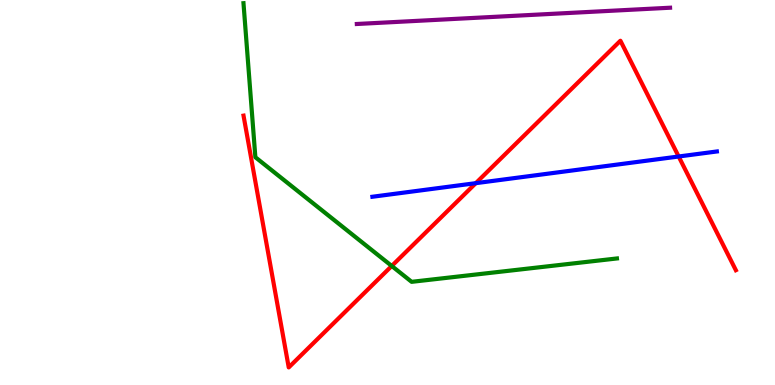[{'lines': ['blue', 'red'], 'intersections': [{'x': 6.14, 'y': 5.24}, {'x': 8.76, 'y': 5.94}]}, {'lines': ['green', 'red'], 'intersections': [{'x': 5.05, 'y': 3.09}]}, {'lines': ['purple', 'red'], 'intersections': []}, {'lines': ['blue', 'green'], 'intersections': []}, {'lines': ['blue', 'purple'], 'intersections': []}, {'lines': ['green', 'purple'], 'intersections': []}]